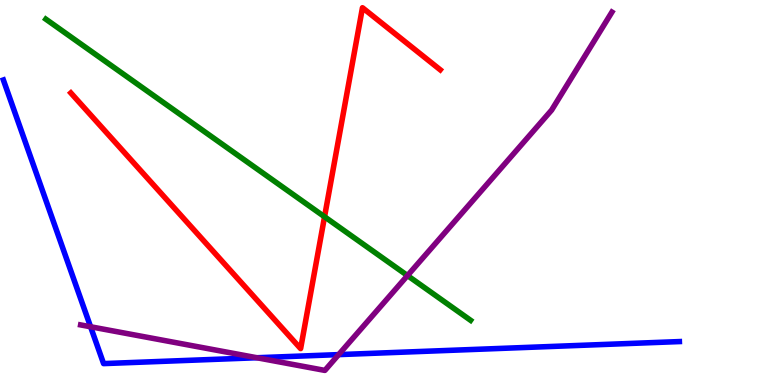[{'lines': ['blue', 'red'], 'intersections': []}, {'lines': ['green', 'red'], 'intersections': [{'x': 4.19, 'y': 4.37}]}, {'lines': ['purple', 'red'], 'intersections': []}, {'lines': ['blue', 'green'], 'intersections': []}, {'lines': ['blue', 'purple'], 'intersections': [{'x': 1.17, 'y': 1.51}, {'x': 3.31, 'y': 0.708}, {'x': 4.37, 'y': 0.789}]}, {'lines': ['green', 'purple'], 'intersections': [{'x': 5.26, 'y': 2.84}]}]